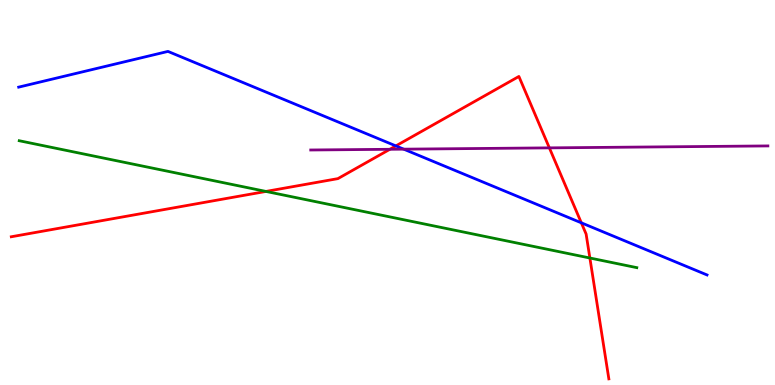[{'lines': ['blue', 'red'], 'intersections': [{'x': 5.11, 'y': 6.21}, {'x': 7.5, 'y': 4.21}]}, {'lines': ['green', 'red'], 'intersections': [{'x': 3.43, 'y': 5.03}, {'x': 7.61, 'y': 3.3}]}, {'lines': ['purple', 'red'], 'intersections': [{'x': 5.03, 'y': 6.12}, {'x': 7.09, 'y': 6.16}]}, {'lines': ['blue', 'green'], 'intersections': []}, {'lines': ['blue', 'purple'], 'intersections': [{'x': 5.21, 'y': 6.13}]}, {'lines': ['green', 'purple'], 'intersections': []}]